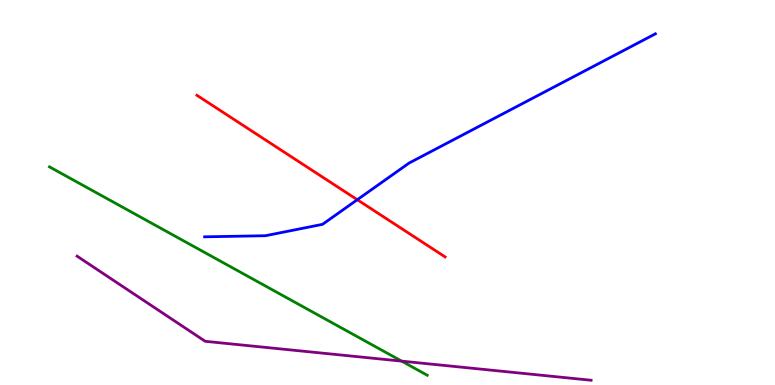[{'lines': ['blue', 'red'], 'intersections': [{'x': 4.61, 'y': 4.81}]}, {'lines': ['green', 'red'], 'intersections': []}, {'lines': ['purple', 'red'], 'intersections': []}, {'lines': ['blue', 'green'], 'intersections': []}, {'lines': ['blue', 'purple'], 'intersections': []}, {'lines': ['green', 'purple'], 'intersections': [{'x': 5.18, 'y': 0.62}]}]